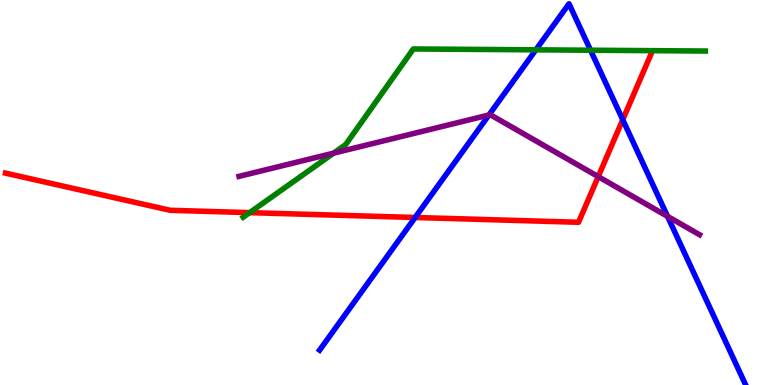[{'lines': ['blue', 'red'], 'intersections': [{'x': 5.36, 'y': 4.35}, {'x': 8.04, 'y': 6.89}]}, {'lines': ['green', 'red'], 'intersections': [{'x': 3.22, 'y': 4.48}]}, {'lines': ['purple', 'red'], 'intersections': [{'x': 7.72, 'y': 5.41}]}, {'lines': ['blue', 'green'], 'intersections': [{'x': 6.91, 'y': 8.71}, {'x': 7.62, 'y': 8.7}]}, {'lines': ['blue', 'purple'], 'intersections': [{'x': 6.31, 'y': 7.01}, {'x': 8.61, 'y': 4.38}]}, {'lines': ['green', 'purple'], 'intersections': [{'x': 4.3, 'y': 6.02}]}]